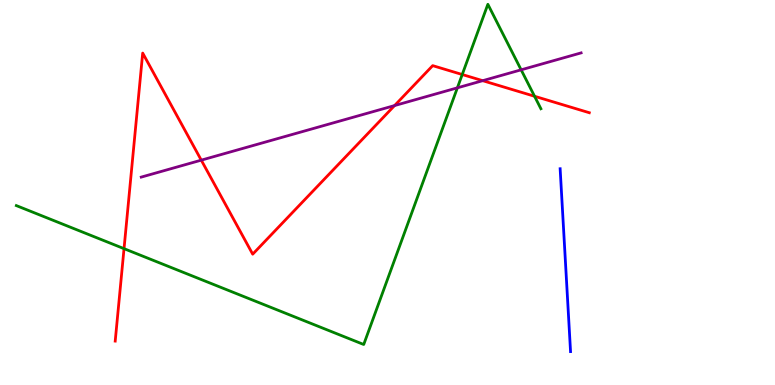[{'lines': ['blue', 'red'], 'intersections': []}, {'lines': ['green', 'red'], 'intersections': [{'x': 1.6, 'y': 3.54}, {'x': 5.96, 'y': 8.06}, {'x': 6.9, 'y': 7.5}]}, {'lines': ['purple', 'red'], 'intersections': [{'x': 2.6, 'y': 5.84}, {'x': 5.09, 'y': 7.26}, {'x': 6.23, 'y': 7.9}]}, {'lines': ['blue', 'green'], 'intersections': []}, {'lines': ['blue', 'purple'], 'intersections': []}, {'lines': ['green', 'purple'], 'intersections': [{'x': 5.9, 'y': 7.72}, {'x': 6.72, 'y': 8.19}]}]